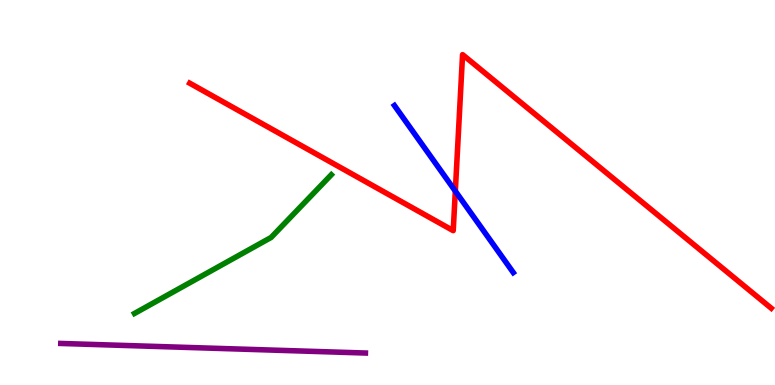[{'lines': ['blue', 'red'], 'intersections': [{'x': 5.88, 'y': 5.04}]}, {'lines': ['green', 'red'], 'intersections': []}, {'lines': ['purple', 'red'], 'intersections': []}, {'lines': ['blue', 'green'], 'intersections': []}, {'lines': ['blue', 'purple'], 'intersections': []}, {'lines': ['green', 'purple'], 'intersections': []}]